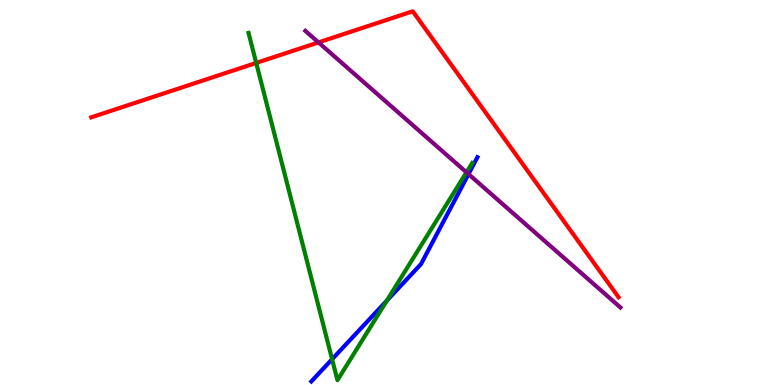[{'lines': ['blue', 'red'], 'intersections': []}, {'lines': ['green', 'red'], 'intersections': [{'x': 3.31, 'y': 8.37}]}, {'lines': ['purple', 'red'], 'intersections': [{'x': 4.11, 'y': 8.9}]}, {'lines': ['blue', 'green'], 'intersections': [{'x': 4.28, 'y': 0.67}, {'x': 4.99, 'y': 2.19}]}, {'lines': ['blue', 'purple'], 'intersections': [{'x': 6.05, 'y': 5.48}]}, {'lines': ['green', 'purple'], 'intersections': [{'x': 6.02, 'y': 5.52}]}]